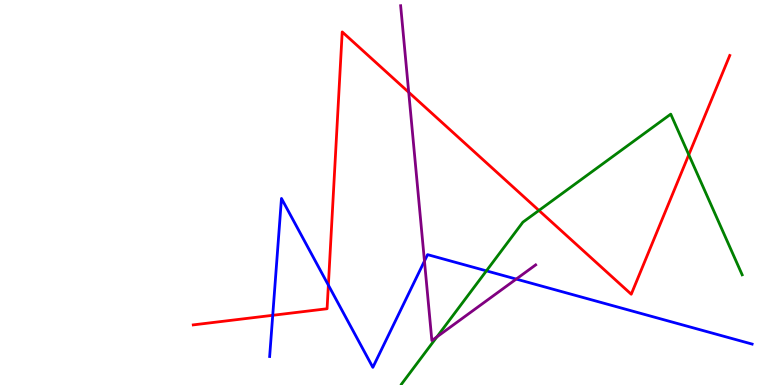[{'lines': ['blue', 'red'], 'intersections': [{'x': 3.52, 'y': 1.81}, {'x': 4.24, 'y': 2.59}]}, {'lines': ['green', 'red'], 'intersections': [{'x': 6.95, 'y': 4.53}, {'x': 8.89, 'y': 5.98}]}, {'lines': ['purple', 'red'], 'intersections': [{'x': 5.27, 'y': 7.6}]}, {'lines': ['blue', 'green'], 'intersections': [{'x': 6.28, 'y': 2.96}]}, {'lines': ['blue', 'purple'], 'intersections': [{'x': 5.48, 'y': 3.22}, {'x': 6.66, 'y': 2.75}]}, {'lines': ['green', 'purple'], 'intersections': [{'x': 5.64, 'y': 1.25}]}]